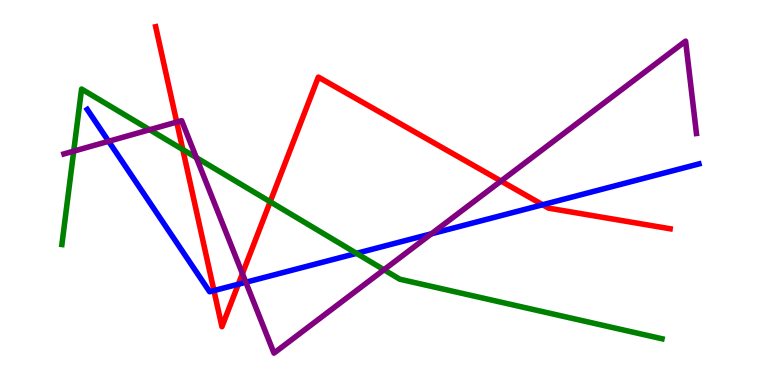[{'lines': ['blue', 'red'], 'intersections': [{'x': 2.76, 'y': 2.45}, {'x': 3.08, 'y': 2.62}, {'x': 7.0, 'y': 4.68}]}, {'lines': ['green', 'red'], 'intersections': [{'x': 2.36, 'y': 6.12}, {'x': 3.49, 'y': 4.76}]}, {'lines': ['purple', 'red'], 'intersections': [{'x': 2.28, 'y': 6.83}, {'x': 3.13, 'y': 2.89}, {'x': 6.46, 'y': 5.3}]}, {'lines': ['blue', 'green'], 'intersections': [{'x': 4.6, 'y': 3.42}]}, {'lines': ['blue', 'purple'], 'intersections': [{'x': 1.4, 'y': 6.33}, {'x': 3.17, 'y': 2.67}, {'x': 5.57, 'y': 3.93}]}, {'lines': ['green', 'purple'], 'intersections': [{'x': 0.951, 'y': 6.07}, {'x': 1.93, 'y': 6.63}, {'x': 2.53, 'y': 5.91}, {'x': 4.95, 'y': 2.99}]}]